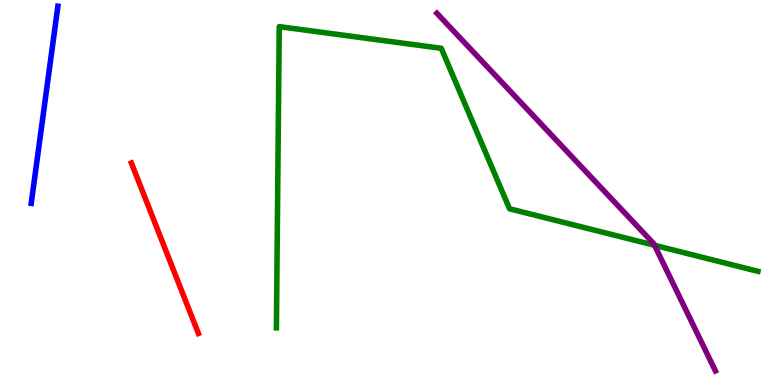[{'lines': ['blue', 'red'], 'intersections': []}, {'lines': ['green', 'red'], 'intersections': []}, {'lines': ['purple', 'red'], 'intersections': []}, {'lines': ['blue', 'green'], 'intersections': []}, {'lines': ['blue', 'purple'], 'intersections': []}, {'lines': ['green', 'purple'], 'intersections': [{'x': 8.45, 'y': 3.63}]}]